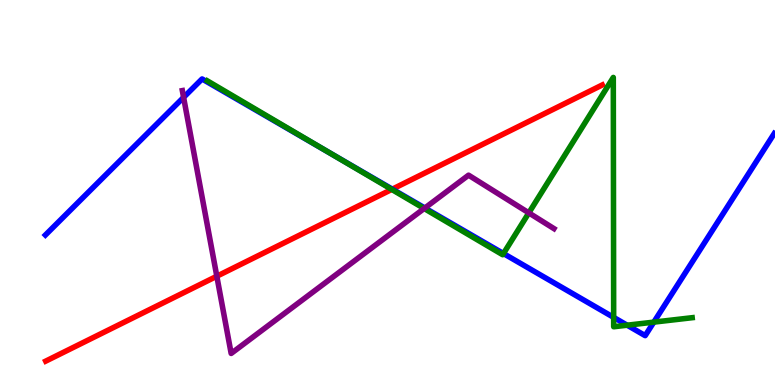[{'lines': ['blue', 'red'], 'intersections': [{'x': 5.06, 'y': 5.09}]}, {'lines': ['green', 'red'], 'intersections': [{'x': 5.05, 'y': 5.08}]}, {'lines': ['purple', 'red'], 'intersections': [{'x': 2.8, 'y': 2.83}]}, {'lines': ['blue', 'green'], 'intersections': [{'x': 4.24, 'y': 6.04}, {'x': 6.5, 'y': 3.41}, {'x': 7.92, 'y': 1.76}, {'x': 8.09, 'y': 1.55}, {'x': 8.44, 'y': 1.63}]}, {'lines': ['blue', 'purple'], 'intersections': [{'x': 2.37, 'y': 7.47}, {'x': 5.48, 'y': 4.6}]}, {'lines': ['green', 'purple'], 'intersections': [{'x': 5.47, 'y': 4.58}, {'x': 6.82, 'y': 4.47}]}]